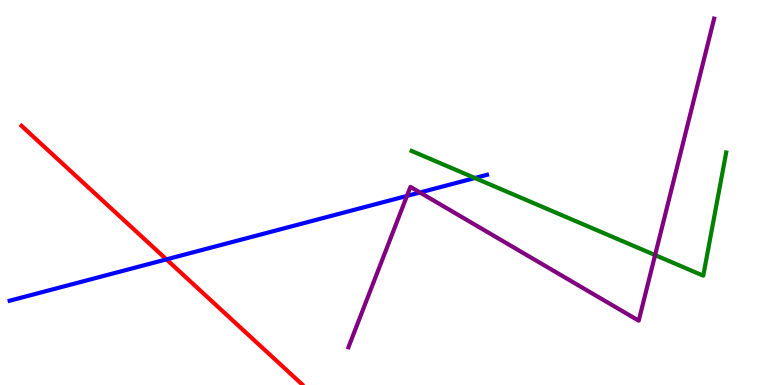[{'lines': ['blue', 'red'], 'intersections': [{'x': 2.15, 'y': 3.26}]}, {'lines': ['green', 'red'], 'intersections': []}, {'lines': ['purple', 'red'], 'intersections': []}, {'lines': ['blue', 'green'], 'intersections': [{'x': 6.13, 'y': 5.38}]}, {'lines': ['blue', 'purple'], 'intersections': [{'x': 5.25, 'y': 4.91}, {'x': 5.42, 'y': 5.0}]}, {'lines': ['green', 'purple'], 'intersections': [{'x': 8.45, 'y': 3.37}]}]